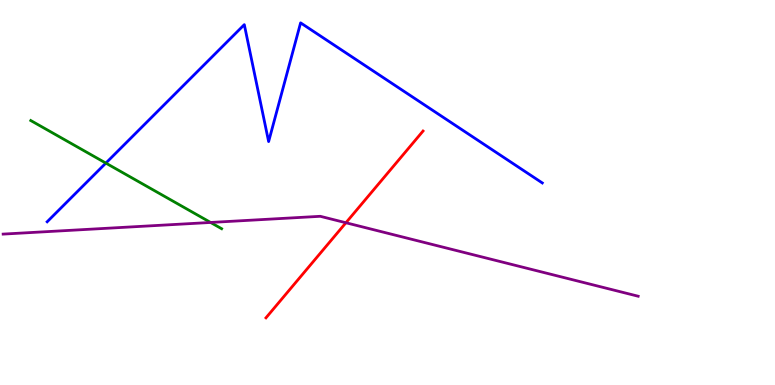[{'lines': ['blue', 'red'], 'intersections': []}, {'lines': ['green', 'red'], 'intersections': []}, {'lines': ['purple', 'red'], 'intersections': [{'x': 4.46, 'y': 4.21}]}, {'lines': ['blue', 'green'], 'intersections': [{'x': 1.37, 'y': 5.76}]}, {'lines': ['blue', 'purple'], 'intersections': []}, {'lines': ['green', 'purple'], 'intersections': [{'x': 2.72, 'y': 4.22}]}]